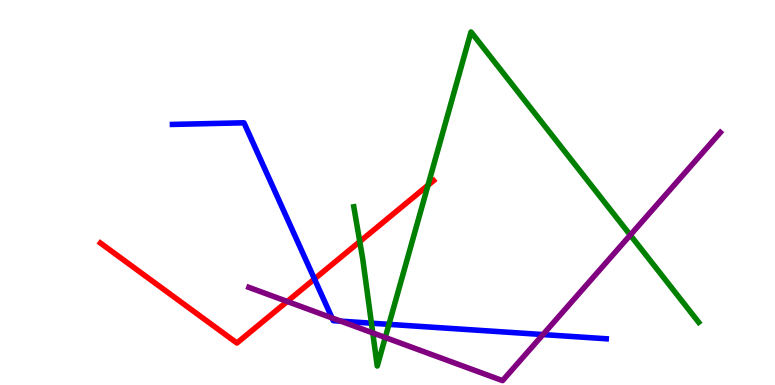[{'lines': ['blue', 'red'], 'intersections': [{'x': 4.06, 'y': 2.75}]}, {'lines': ['green', 'red'], 'intersections': [{'x': 4.64, 'y': 3.73}, {'x': 5.52, 'y': 5.19}]}, {'lines': ['purple', 'red'], 'intersections': [{'x': 3.71, 'y': 2.17}]}, {'lines': ['blue', 'green'], 'intersections': [{'x': 4.79, 'y': 1.61}, {'x': 5.02, 'y': 1.58}]}, {'lines': ['blue', 'purple'], 'intersections': [{'x': 4.28, 'y': 1.74}, {'x': 4.4, 'y': 1.66}, {'x': 7.01, 'y': 1.31}]}, {'lines': ['green', 'purple'], 'intersections': [{'x': 4.81, 'y': 1.35}, {'x': 4.97, 'y': 1.23}, {'x': 8.13, 'y': 3.89}]}]